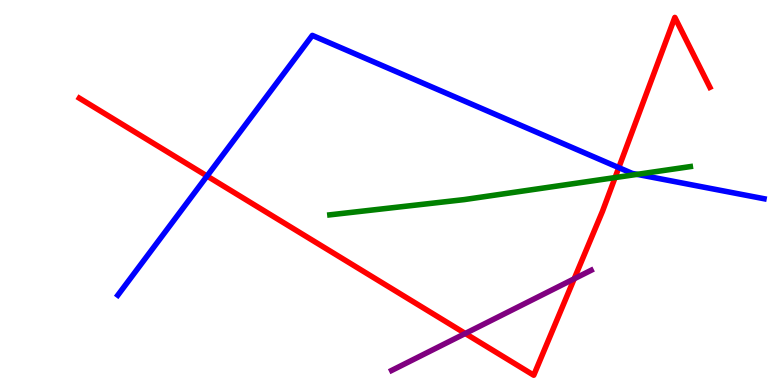[{'lines': ['blue', 'red'], 'intersections': [{'x': 2.67, 'y': 5.43}, {'x': 7.98, 'y': 5.65}]}, {'lines': ['green', 'red'], 'intersections': [{'x': 7.94, 'y': 5.39}]}, {'lines': ['purple', 'red'], 'intersections': [{'x': 6.0, 'y': 1.34}, {'x': 7.41, 'y': 2.76}]}, {'lines': ['blue', 'green'], 'intersections': [{'x': 8.22, 'y': 5.47}]}, {'lines': ['blue', 'purple'], 'intersections': []}, {'lines': ['green', 'purple'], 'intersections': []}]